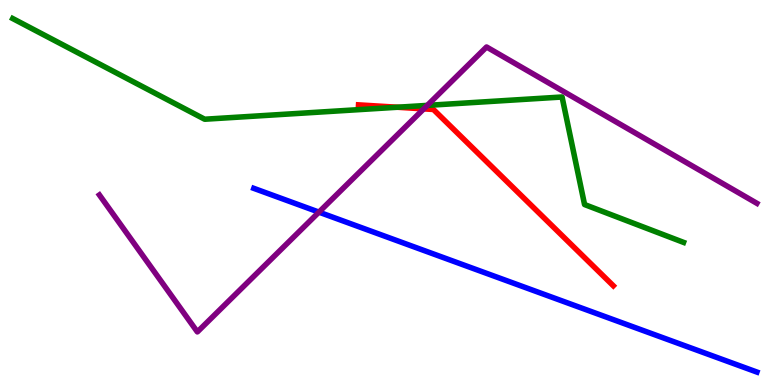[{'lines': ['blue', 'red'], 'intersections': []}, {'lines': ['green', 'red'], 'intersections': [{'x': 5.13, 'y': 7.21}]}, {'lines': ['purple', 'red'], 'intersections': [{'x': 5.47, 'y': 7.17}]}, {'lines': ['blue', 'green'], 'intersections': []}, {'lines': ['blue', 'purple'], 'intersections': [{'x': 4.12, 'y': 4.49}]}, {'lines': ['green', 'purple'], 'intersections': [{'x': 5.51, 'y': 7.26}]}]